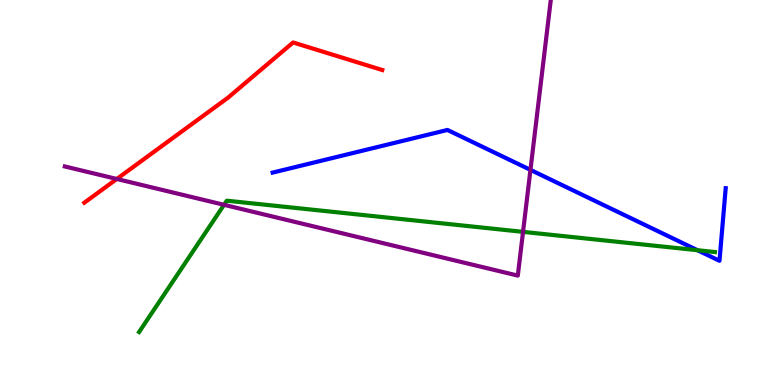[{'lines': ['blue', 'red'], 'intersections': []}, {'lines': ['green', 'red'], 'intersections': []}, {'lines': ['purple', 'red'], 'intersections': [{'x': 1.51, 'y': 5.35}]}, {'lines': ['blue', 'green'], 'intersections': [{'x': 9.0, 'y': 3.5}]}, {'lines': ['blue', 'purple'], 'intersections': [{'x': 6.84, 'y': 5.59}]}, {'lines': ['green', 'purple'], 'intersections': [{'x': 2.89, 'y': 4.68}, {'x': 6.75, 'y': 3.98}]}]